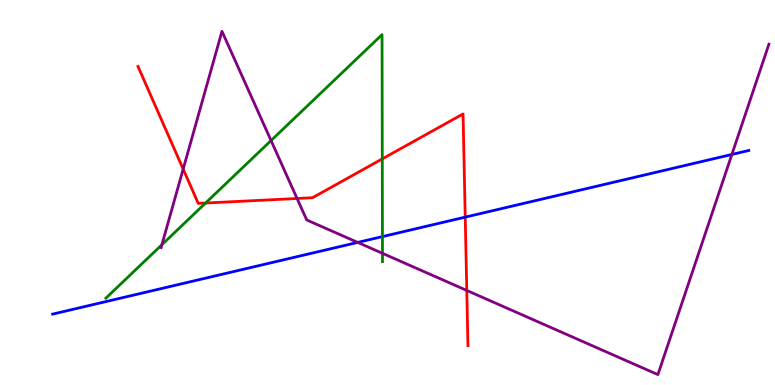[{'lines': ['blue', 'red'], 'intersections': [{'x': 6.0, 'y': 4.36}]}, {'lines': ['green', 'red'], 'intersections': [{'x': 2.65, 'y': 4.73}, {'x': 4.93, 'y': 5.87}]}, {'lines': ['purple', 'red'], 'intersections': [{'x': 2.36, 'y': 5.61}, {'x': 3.83, 'y': 4.84}, {'x': 6.02, 'y': 2.46}]}, {'lines': ['blue', 'green'], 'intersections': [{'x': 4.93, 'y': 3.85}]}, {'lines': ['blue', 'purple'], 'intersections': [{'x': 4.62, 'y': 3.7}, {'x': 9.44, 'y': 5.99}]}, {'lines': ['green', 'purple'], 'intersections': [{'x': 2.09, 'y': 3.64}, {'x': 3.5, 'y': 6.35}, {'x': 4.94, 'y': 3.42}]}]